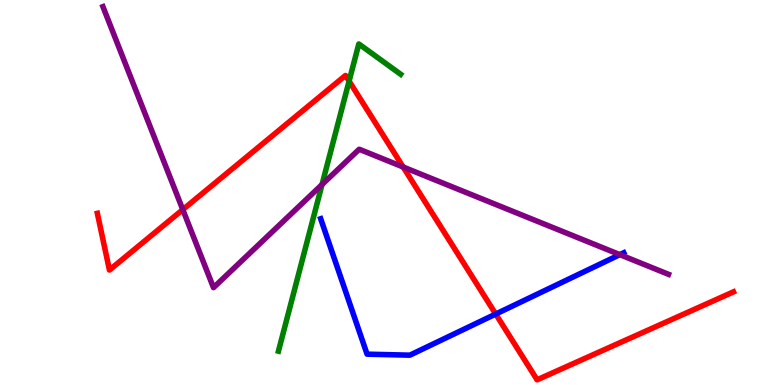[{'lines': ['blue', 'red'], 'intersections': [{'x': 6.4, 'y': 1.84}]}, {'lines': ['green', 'red'], 'intersections': [{'x': 4.5, 'y': 7.89}]}, {'lines': ['purple', 'red'], 'intersections': [{'x': 2.36, 'y': 4.56}, {'x': 5.2, 'y': 5.66}]}, {'lines': ['blue', 'green'], 'intersections': []}, {'lines': ['blue', 'purple'], 'intersections': [{'x': 8.0, 'y': 3.39}]}, {'lines': ['green', 'purple'], 'intersections': [{'x': 4.16, 'y': 5.21}]}]